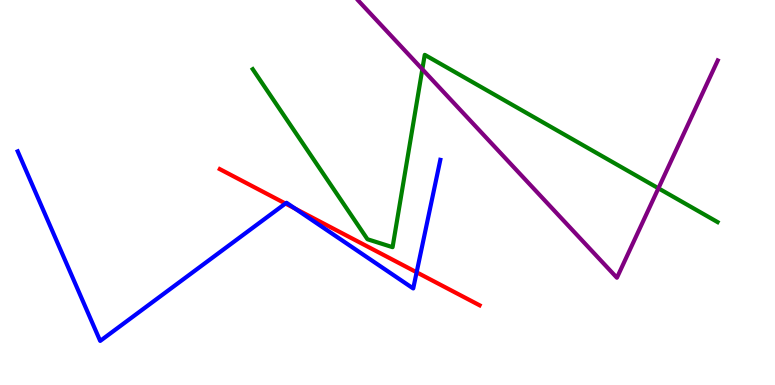[{'lines': ['blue', 'red'], 'intersections': [{'x': 3.68, 'y': 4.71}, {'x': 3.81, 'y': 4.58}, {'x': 5.38, 'y': 2.93}]}, {'lines': ['green', 'red'], 'intersections': []}, {'lines': ['purple', 'red'], 'intersections': []}, {'lines': ['blue', 'green'], 'intersections': []}, {'lines': ['blue', 'purple'], 'intersections': []}, {'lines': ['green', 'purple'], 'intersections': [{'x': 5.45, 'y': 8.2}, {'x': 8.5, 'y': 5.11}]}]